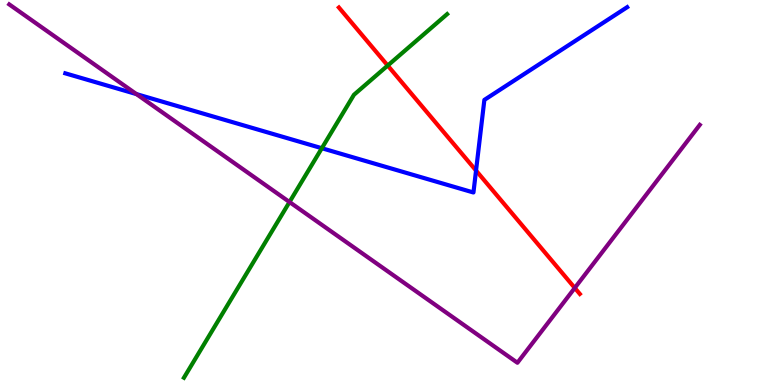[{'lines': ['blue', 'red'], 'intersections': [{'x': 6.14, 'y': 5.57}]}, {'lines': ['green', 'red'], 'intersections': [{'x': 5.0, 'y': 8.3}]}, {'lines': ['purple', 'red'], 'intersections': [{'x': 7.42, 'y': 2.52}]}, {'lines': ['blue', 'green'], 'intersections': [{'x': 4.15, 'y': 6.15}]}, {'lines': ['blue', 'purple'], 'intersections': [{'x': 1.76, 'y': 7.56}]}, {'lines': ['green', 'purple'], 'intersections': [{'x': 3.74, 'y': 4.75}]}]